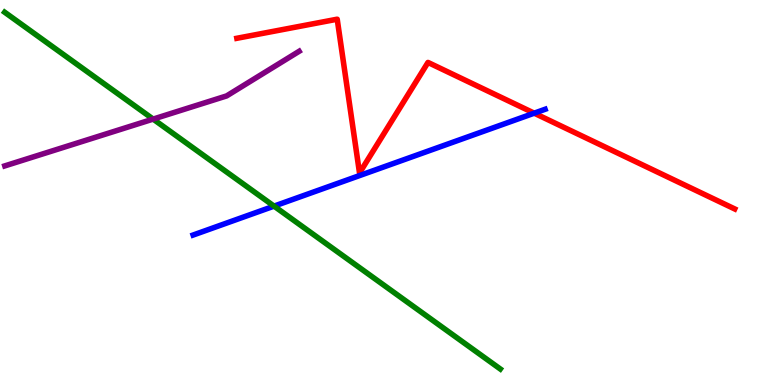[{'lines': ['blue', 'red'], 'intersections': [{'x': 6.89, 'y': 7.06}]}, {'lines': ['green', 'red'], 'intersections': []}, {'lines': ['purple', 'red'], 'intersections': []}, {'lines': ['blue', 'green'], 'intersections': [{'x': 3.54, 'y': 4.65}]}, {'lines': ['blue', 'purple'], 'intersections': []}, {'lines': ['green', 'purple'], 'intersections': [{'x': 1.98, 'y': 6.91}]}]